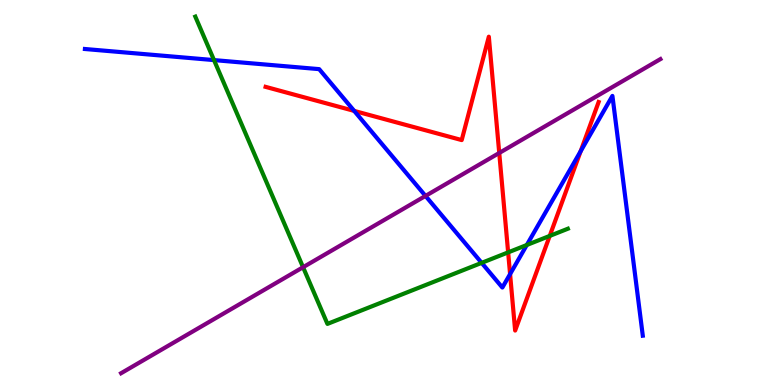[{'lines': ['blue', 'red'], 'intersections': [{'x': 4.57, 'y': 7.12}, {'x': 6.58, 'y': 2.88}, {'x': 7.49, 'y': 6.07}]}, {'lines': ['green', 'red'], 'intersections': [{'x': 6.56, 'y': 3.44}, {'x': 7.09, 'y': 3.87}]}, {'lines': ['purple', 'red'], 'intersections': [{'x': 6.44, 'y': 6.03}]}, {'lines': ['blue', 'green'], 'intersections': [{'x': 2.76, 'y': 8.44}, {'x': 6.21, 'y': 3.17}, {'x': 6.8, 'y': 3.64}]}, {'lines': ['blue', 'purple'], 'intersections': [{'x': 5.49, 'y': 4.91}]}, {'lines': ['green', 'purple'], 'intersections': [{'x': 3.91, 'y': 3.06}]}]